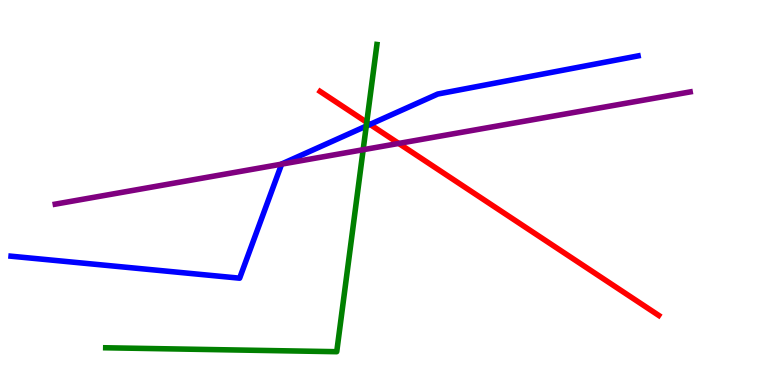[{'lines': ['blue', 'red'], 'intersections': [{'x': 4.77, 'y': 6.77}]}, {'lines': ['green', 'red'], 'intersections': [{'x': 4.73, 'y': 6.82}]}, {'lines': ['purple', 'red'], 'intersections': [{'x': 5.14, 'y': 6.27}]}, {'lines': ['blue', 'green'], 'intersections': [{'x': 4.73, 'y': 6.73}]}, {'lines': ['blue', 'purple'], 'intersections': [{'x': 3.63, 'y': 5.74}]}, {'lines': ['green', 'purple'], 'intersections': [{'x': 4.69, 'y': 6.11}]}]